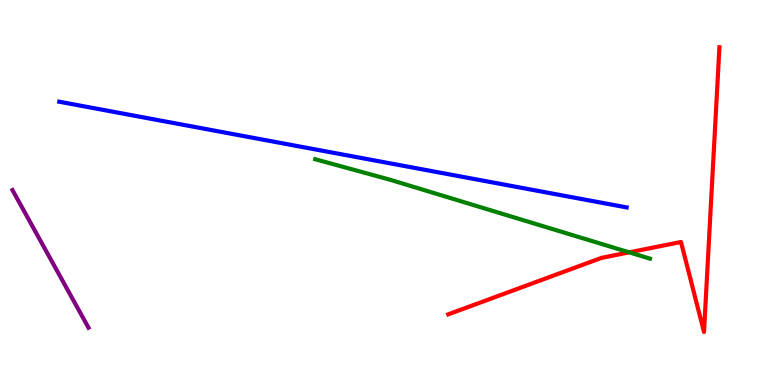[{'lines': ['blue', 'red'], 'intersections': []}, {'lines': ['green', 'red'], 'intersections': [{'x': 8.12, 'y': 3.45}]}, {'lines': ['purple', 'red'], 'intersections': []}, {'lines': ['blue', 'green'], 'intersections': []}, {'lines': ['blue', 'purple'], 'intersections': []}, {'lines': ['green', 'purple'], 'intersections': []}]